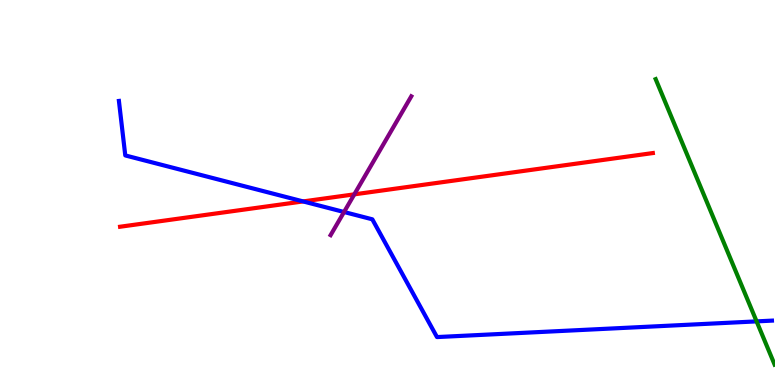[{'lines': ['blue', 'red'], 'intersections': [{'x': 3.91, 'y': 4.77}]}, {'lines': ['green', 'red'], 'intersections': []}, {'lines': ['purple', 'red'], 'intersections': [{'x': 4.57, 'y': 4.95}]}, {'lines': ['blue', 'green'], 'intersections': [{'x': 9.76, 'y': 1.65}]}, {'lines': ['blue', 'purple'], 'intersections': [{'x': 4.44, 'y': 4.49}]}, {'lines': ['green', 'purple'], 'intersections': []}]